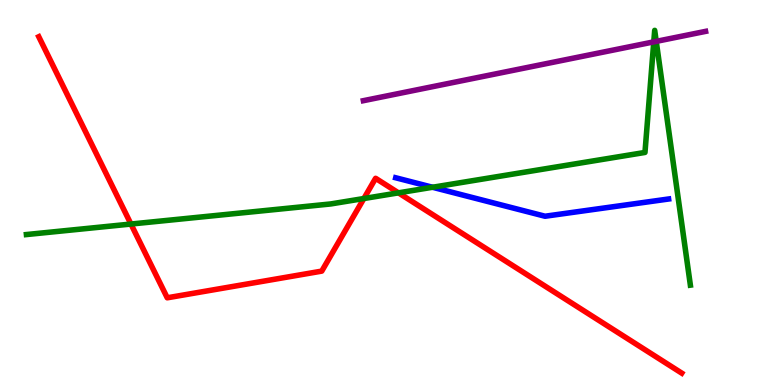[{'lines': ['blue', 'red'], 'intersections': []}, {'lines': ['green', 'red'], 'intersections': [{'x': 1.69, 'y': 4.18}, {'x': 4.7, 'y': 4.84}, {'x': 5.14, 'y': 4.99}]}, {'lines': ['purple', 'red'], 'intersections': []}, {'lines': ['blue', 'green'], 'intersections': [{'x': 5.58, 'y': 5.14}]}, {'lines': ['blue', 'purple'], 'intersections': []}, {'lines': ['green', 'purple'], 'intersections': [{'x': 8.44, 'y': 8.91}, {'x': 8.47, 'y': 8.93}]}]